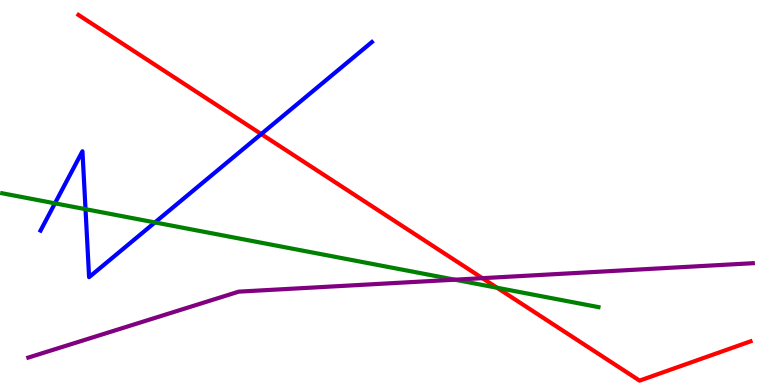[{'lines': ['blue', 'red'], 'intersections': [{'x': 3.37, 'y': 6.52}]}, {'lines': ['green', 'red'], 'intersections': [{'x': 6.41, 'y': 2.53}]}, {'lines': ['purple', 'red'], 'intersections': [{'x': 6.22, 'y': 2.77}]}, {'lines': ['blue', 'green'], 'intersections': [{'x': 0.709, 'y': 4.72}, {'x': 1.1, 'y': 4.57}, {'x': 2.0, 'y': 4.22}]}, {'lines': ['blue', 'purple'], 'intersections': []}, {'lines': ['green', 'purple'], 'intersections': [{'x': 5.87, 'y': 2.74}]}]